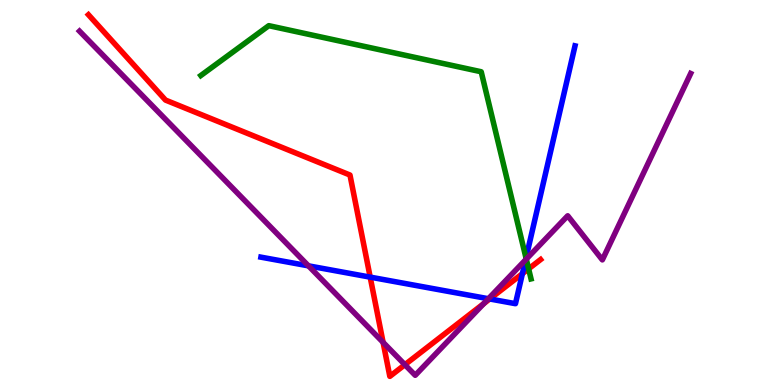[{'lines': ['blue', 'red'], 'intersections': [{'x': 4.78, 'y': 2.8}, {'x': 6.32, 'y': 2.23}, {'x': 6.74, 'y': 2.89}]}, {'lines': ['green', 'red'], 'intersections': [{'x': 6.82, 'y': 3.02}]}, {'lines': ['purple', 'red'], 'intersections': [{'x': 4.94, 'y': 1.11}, {'x': 5.22, 'y': 0.527}, {'x': 6.24, 'y': 2.11}]}, {'lines': ['blue', 'green'], 'intersections': [{'x': 6.79, 'y': 3.3}]}, {'lines': ['blue', 'purple'], 'intersections': [{'x': 3.98, 'y': 3.09}, {'x': 6.3, 'y': 2.24}, {'x': 6.78, 'y': 3.25}]}, {'lines': ['green', 'purple'], 'intersections': [{'x': 6.79, 'y': 3.27}]}]